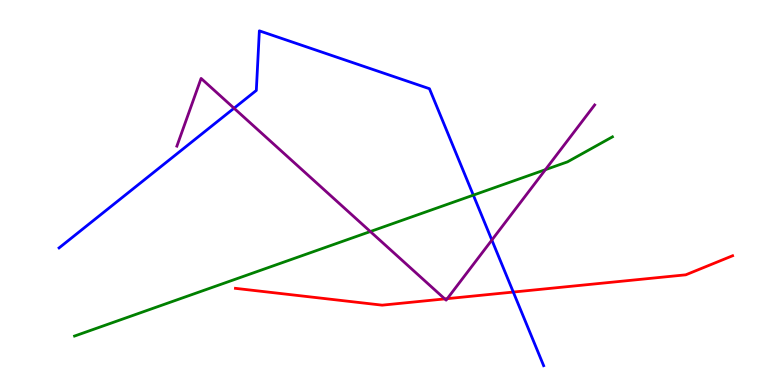[{'lines': ['blue', 'red'], 'intersections': [{'x': 6.62, 'y': 2.41}]}, {'lines': ['green', 'red'], 'intersections': []}, {'lines': ['purple', 'red'], 'intersections': [{'x': 5.74, 'y': 2.24}, {'x': 5.77, 'y': 2.24}]}, {'lines': ['blue', 'green'], 'intersections': [{'x': 6.11, 'y': 4.93}]}, {'lines': ['blue', 'purple'], 'intersections': [{'x': 3.02, 'y': 7.19}, {'x': 6.35, 'y': 3.76}]}, {'lines': ['green', 'purple'], 'intersections': [{'x': 4.78, 'y': 3.99}, {'x': 7.04, 'y': 5.59}]}]